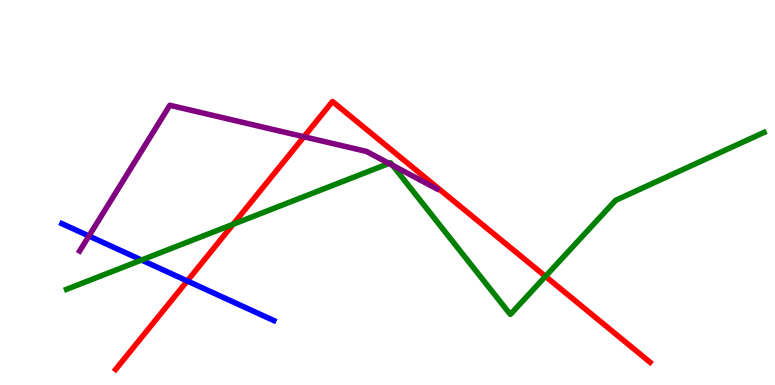[{'lines': ['blue', 'red'], 'intersections': [{'x': 2.42, 'y': 2.7}]}, {'lines': ['green', 'red'], 'intersections': [{'x': 3.01, 'y': 4.17}, {'x': 7.04, 'y': 2.82}]}, {'lines': ['purple', 'red'], 'intersections': [{'x': 3.92, 'y': 6.45}]}, {'lines': ['blue', 'green'], 'intersections': [{'x': 1.83, 'y': 3.25}]}, {'lines': ['blue', 'purple'], 'intersections': [{'x': 1.15, 'y': 3.87}]}, {'lines': ['green', 'purple'], 'intersections': [{'x': 5.02, 'y': 5.76}, {'x': 5.06, 'y': 5.71}]}]